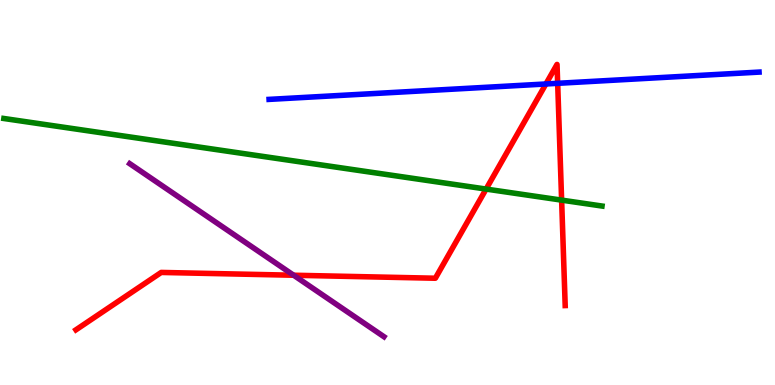[{'lines': ['blue', 'red'], 'intersections': [{'x': 7.04, 'y': 7.82}, {'x': 7.2, 'y': 7.84}]}, {'lines': ['green', 'red'], 'intersections': [{'x': 6.27, 'y': 5.09}, {'x': 7.25, 'y': 4.8}]}, {'lines': ['purple', 'red'], 'intersections': [{'x': 3.79, 'y': 2.85}]}, {'lines': ['blue', 'green'], 'intersections': []}, {'lines': ['blue', 'purple'], 'intersections': []}, {'lines': ['green', 'purple'], 'intersections': []}]